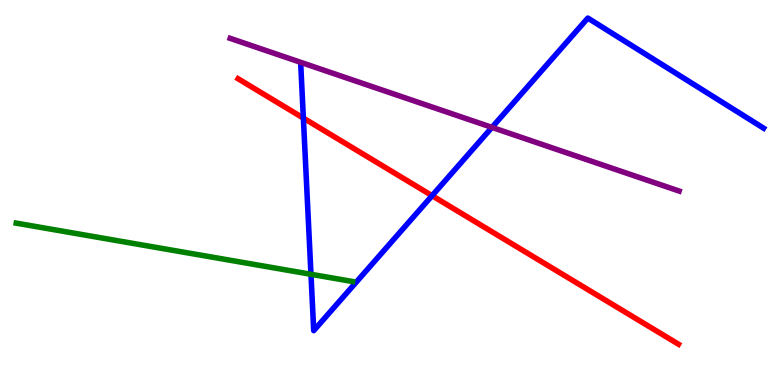[{'lines': ['blue', 'red'], 'intersections': [{'x': 3.91, 'y': 6.93}, {'x': 5.58, 'y': 4.92}]}, {'lines': ['green', 'red'], 'intersections': []}, {'lines': ['purple', 'red'], 'intersections': []}, {'lines': ['blue', 'green'], 'intersections': [{'x': 4.01, 'y': 2.88}]}, {'lines': ['blue', 'purple'], 'intersections': [{'x': 6.35, 'y': 6.69}]}, {'lines': ['green', 'purple'], 'intersections': []}]